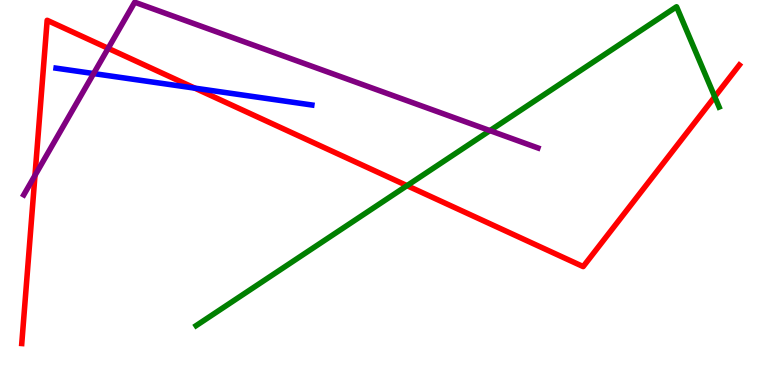[{'lines': ['blue', 'red'], 'intersections': [{'x': 2.51, 'y': 7.71}]}, {'lines': ['green', 'red'], 'intersections': [{'x': 5.25, 'y': 5.18}, {'x': 9.22, 'y': 7.49}]}, {'lines': ['purple', 'red'], 'intersections': [{'x': 0.451, 'y': 5.44}, {'x': 1.4, 'y': 8.74}]}, {'lines': ['blue', 'green'], 'intersections': []}, {'lines': ['blue', 'purple'], 'intersections': [{'x': 1.21, 'y': 8.09}]}, {'lines': ['green', 'purple'], 'intersections': [{'x': 6.32, 'y': 6.61}]}]